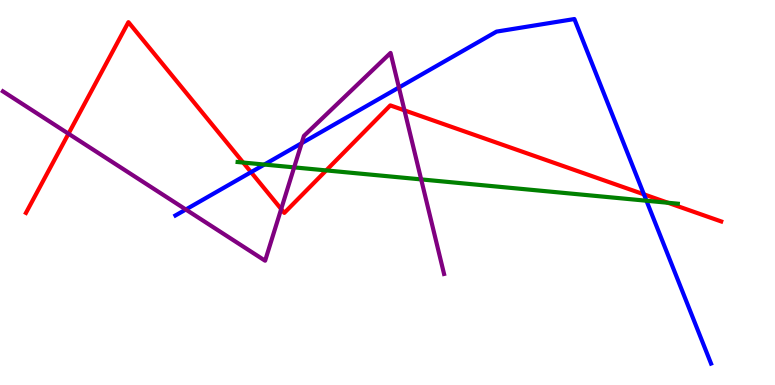[{'lines': ['blue', 'red'], 'intersections': [{'x': 3.24, 'y': 5.53}, {'x': 8.31, 'y': 4.95}]}, {'lines': ['green', 'red'], 'intersections': [{'x': 3.14, 'y': 5.78}, {'x': 4.21, 'y': 5.57}, {'x': 8.62, 'y': 4.73}]}, {'lines': ['purple', 'red'], 'intersections': [{'x': 0.884, 'y': 6.53}, {'x': 3.63, 'y': 4.57}, {'x': 5.22, 'y': 7.13}]}, {'lines': ['blue', 'green'], 'intersections': [{'x': 3.41, 'y': 5.73}, {'x': 8.34, 'y': 4.79}]}, {'lines': ['blue', 'purple'], 'intersections': [{'x': 2.4, 'y': 4.56}, {'x': 3.89, 'y': 6.28}, {'x': 5.15, 'y': 7.73}]}, {'lines': ['green', 'purple'], 'intersections': [{'x': 3.8, 'y': 5.65}, {'x': 5.43, 'y': 5.34}]}]